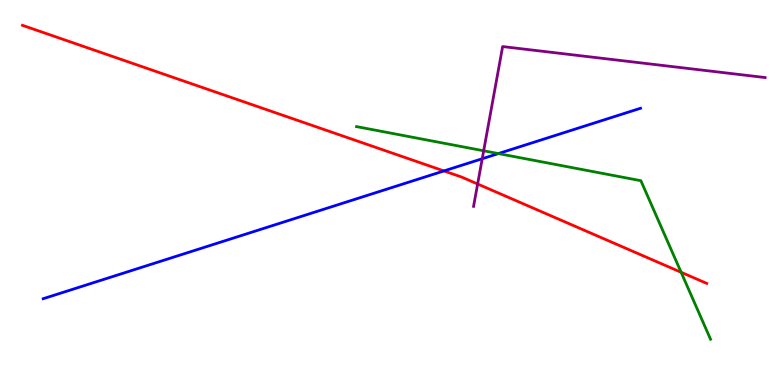[{'lines': ['blue', 'red'], 'intersections': [{'x': 5.73, 'y': 5.56}]}, {'lines': ['green', 'red'], 'intersections': [{'x': 8.79, 'y': 2.93}]}, {'lines': ['purple', 'red'], 'intersections': [{'x': 6.16, 'y': 5.22}]}, {'lines': ['blue', 'green'], 'intersections': [{'x': 6.43, 'y': 6.01}]}, {'lines': ['blue', 'purple'], 'intersections': [{'x': 6.22, 'y': 5.88}]}, {'lines': ['green', 'purple'], 'intersections': [{'x': 6.24, 'y': 6.08}]}]